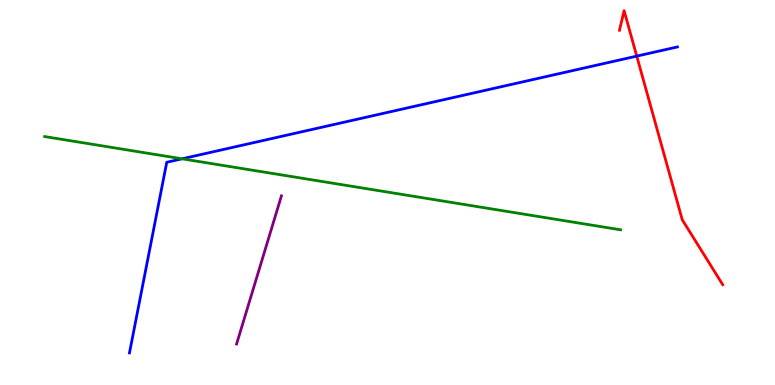[{'lines': ['blue', 'red'], 'intersections': [{'x': 8.22, 'y': 8.54}]}, {'lines': ['green', 'red'], 'intersections': []}, {'lines': ['purple', 'red'], 'intersections': []}, {'lines': ['blue', 'green'], 'intersections': [{'x': 2.35, 'y': 5.88}]}, {'lines': ['blue', 'purple'], 'intersections': []}, {'lines': ['green', 'purple'], 'intersections': []}]